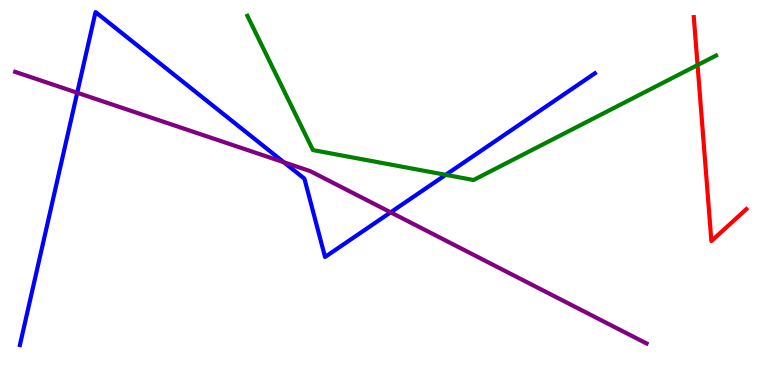[{'lines': ['blue', 'red'], 'intersections': []}, {'lines': ['green', 'red'], 'intersections': [{'x': 9.0, 'y': 8.31}]}, {'lines': ['purple', 'red'], 'intersections': []}, {'lines': ['blue', 'green'], 'intersections': [{'x': 5.75, 'y': 5.46}]}, {'lines': ['blue', 'purple'], 'intersections': [{'x': 0.996, 'y': 7.59}, {'x': 3.66, 'y': 5.79}, {'x': 5.04, 'y': 4.48}]}, {'lines': ['green', 'purple'], 'intersections': []}]